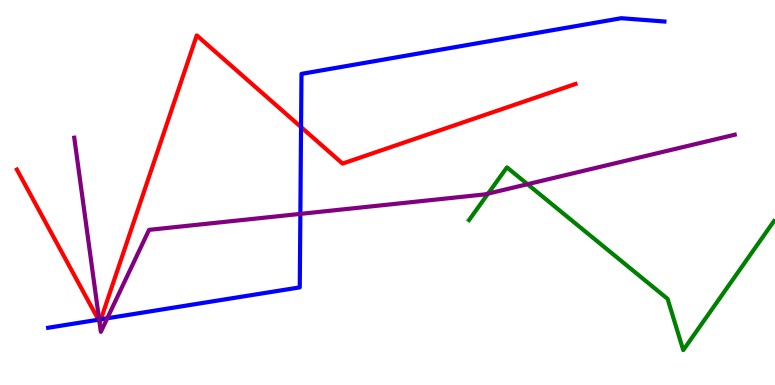[{'lines': ['blue', 'red'], 'intersections': [{'x': 1.27, 'y': 1.7}, {'x': 1.3, 'y': 1.71}, {'x': 3.88, 'y': 6.7}]}, {'lines': ['green', 'red'], 'intersections': []}, {'lines': ['purple', 'red'], 'intersections': [{'x': 1.28, 'y': 1.65}]}, {'lines': ['blue', 'green'], 'intersections': []}, {'lines': ['blue', 'purple'], 'intersections': [{'x': 1.28, 'y': 1.7}, {'x': 1.38, 'y': 1.73}, {'x': 3.88, 'y': 4.44}]}, {'lines': ['green', 'purple'], 'intersections': [{'x': 6.3, 'y': 4.97}, {'x': 6.81, 'y': 5.22}]}]